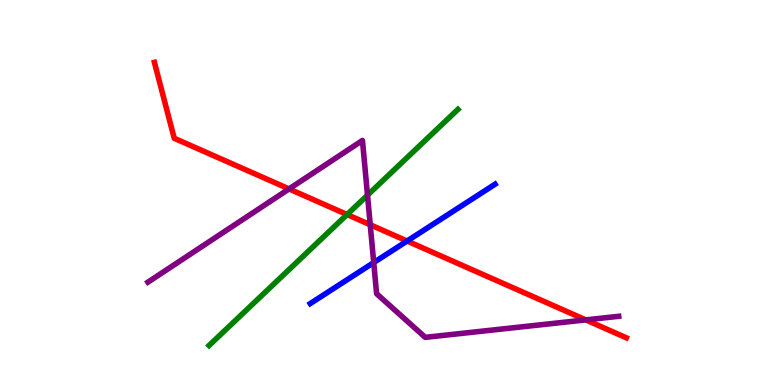[{'lines': ['blue', 'red'], 'intersections': [{'x': 5.25, 'y': 3.74}]}, {'lines': ['green', 'red'], 'intersections': [{'x': 4.48, 'y': 4.43}]}, {'lines': ['purple', 'red'], 'intersections': [{'x': 3.73, 'y': 5.09}, {'x': 4.78, 'y': 4.16}, {'x': 7.56, 'y': 1.69}]}, {'lines': ['blue', 'green'], 'intersections': []}, {'lines': ['blue', 'purple'], 'intersections': [{'x': 4.82, 'y': 3.18}]}, {'lines': ['green', 'purple'], 'intersections': [{'x': 4.74, 'y': 4.93}]}]